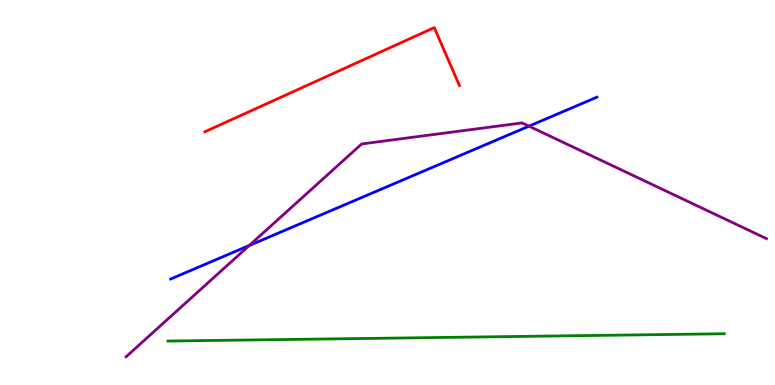[{'lines': ['blue', 'red'], 'intersections': []}, {'lines': ['green', 'red'], 'intersections': []}, {'lines': ['purple', 'red'], 'intersections': []}, {'lines': ['blue', 'green'], 'intersections': []}, {'lines': ['blue', 'purple'], 'intersections': [{'x': 3.22, 'y': 3.62}, {'x': 6.83, 'y': 6.72}]}, {'lines': ['green', 'purple'], 'intersections': []}]